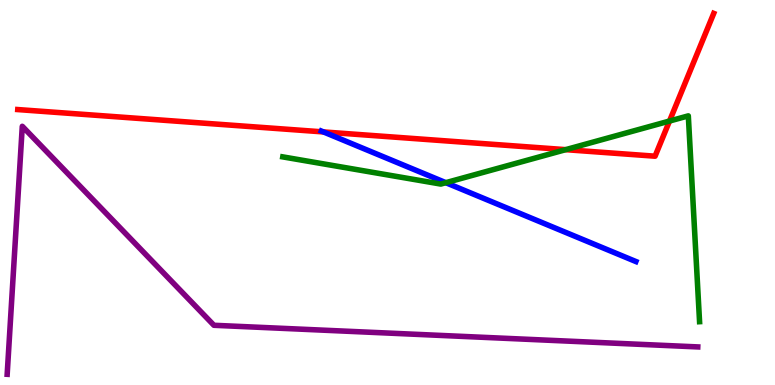[{'lines': ['blue', 'red'], 'intersections': [{'x': 4.17, 'y': 6.57}]}, {'lines': ['green', 'red'], 'intersections': [{'x': 7.3, 'y': 6.11}, {'x': 8.64, 'y': 6.86}]}, {'lines': ['purple', 'red'], 'intersections': []}, {'lines': ['blue', 'green'], 'intersections': [{'x': 5.75, 'y': 5.26}]}, {'lines': ['blue', 'purple'], 'intersections': []}, {'lines': ['green', 'purple'], 'intersections': []}]